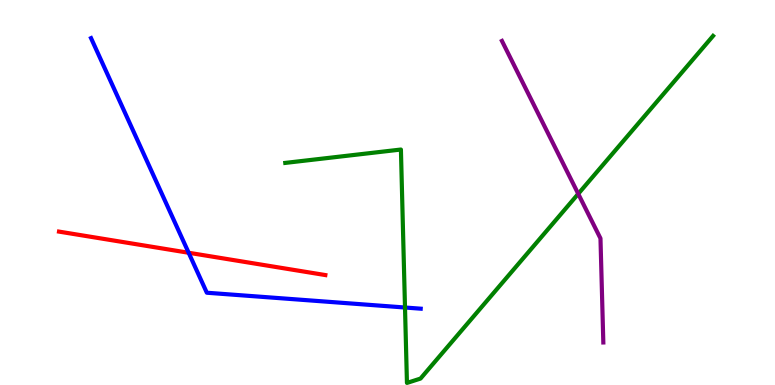[{'lines': ['blue', 'red'], 'intersections': [{'x': 2.43, 'y': 3.43}]}, {'lines': ['green', 'red'], 'intersections': []}, {'lines': ['purple', 'red'], 'intersections': []}, {'lines': ['blue', 'green'], 'intersections': [{'x': 5.23, 'y': 2.01}]}, {'lines': ['blue', 'purple'], 'intersections': []}, {'lines': ['green', 'purple'], 'intersections': [{'x': 7.46, 'y': 4.97}]}]